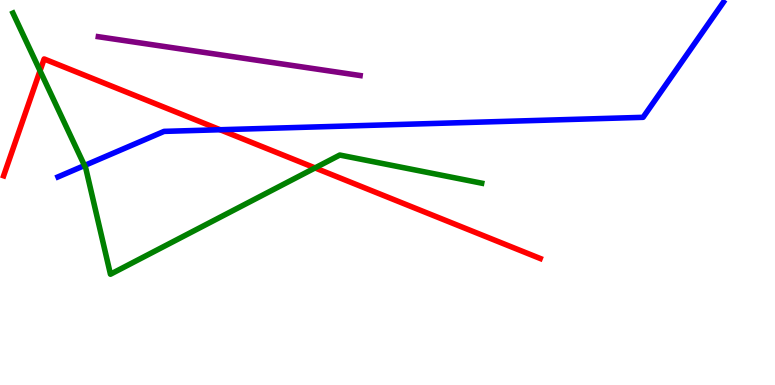[{'lines': ['blue', 'red'], 'intersections': [{'x': 2.84, 'y': 6.63}]}, {'lines': ['green', 'red'], 'intersections': [{'x': 0.517, 'y': 8.16}, {'x': 4.06, 'y': 5.64}]}, {'lines': ['purple', 'red'], 'intersections': []}, {'lines': ['blue', 'green'], 'intersections': [{'x': 1.09, 'y': 5.7}]}, {'lines': ['blue', 'purple'], 'intersections': []}, {'lines': ['green', 'purple'], 'intersections': []}]